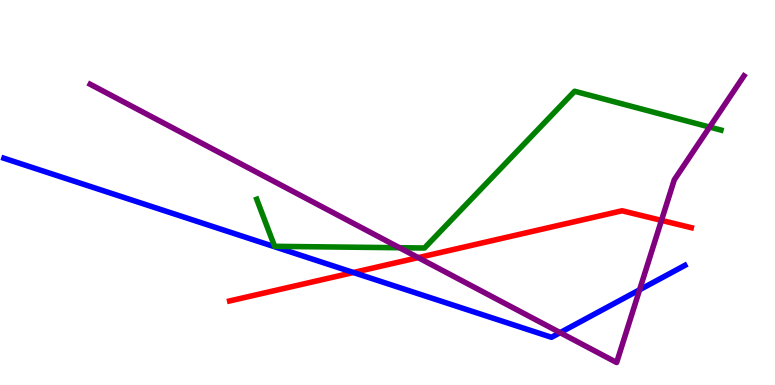[{'lines': ['blue', 'red'], 'intersections': [{'x': 4.56, 'y': 2.92}]}, {'lines': ['green', 'red'], 'intersections': []}, {'lines': ['purple', 'red'], 'intersections': [{'x': 5.4, 'y': 3.31}, {'x': 8.54, 'y': 4.28}]}, {'lines': ['blue', 'green'], 'intersections': []}, {'lines': ['blue', 'purple'], 'intersections': [{'x': 7.23, 'y': 1.36}, {'x': 8.25, 'y': 2.47}]}, {'lines': ['green', 'purple'], 'intersections': [{'x': 5.15, 'y': 3.57}, {'x': 9.16, 'y': 6.7}]}]